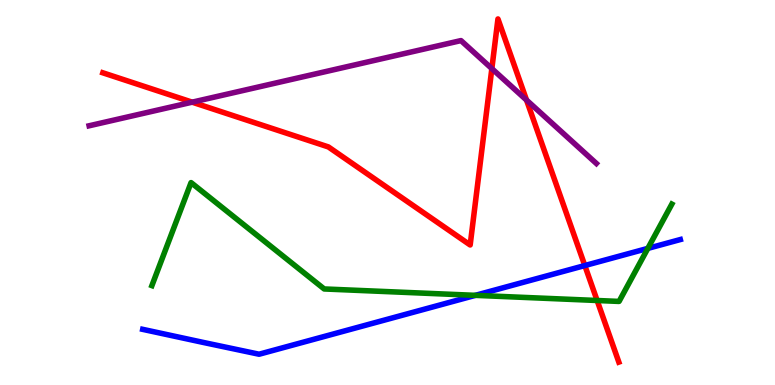[{'lines': ['blue', 'red'], 'intersections': [{'x': 7.55, 'y': 3.1}]}, {'lines': ['green', 'red'], 'intersections': [{'x': 7.7, 'y': 2.19}]}, {'lines': ['purple', 'red'], 'intersections': [{'x': 2.48, 'y': 7.35}, {'x': 6.35, 'y': 8.22}, {'x': 6.79, 'y': 7.4}]}, {'lines': ['blue', 'green'], 'intersections': [{'x': 6.13, 'y': 2.33}, {'x': 8.36, 'y': 3.55}]}, {'lines': ['blue', 'purple'], 'intersections': []}, {'lines': ['green', 'purple'], 'intersections': []}]